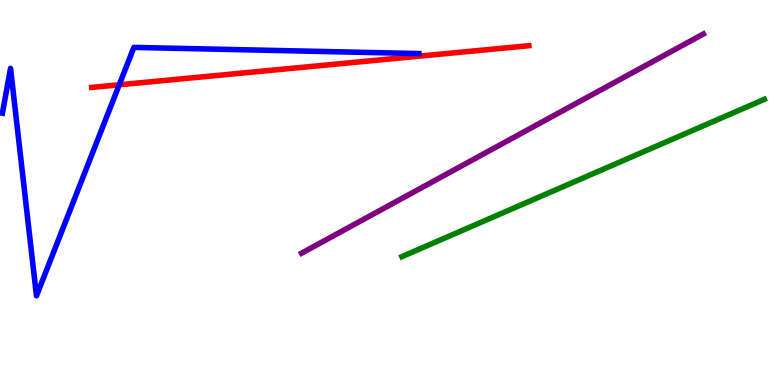[{'lines': ['blue', 'red'], 'intersections': [{'x': 1.54, 'y': 7.8}]}, {'lines': ['green', 'red'], 'intersections': []}, {'lines': ['purple', 'red'], 'intersections': []}, {'lines': ['blue', 'green'], 'intersections': []}, {'lines': ['blue', 'purple'], 'intersections': []}, {'lines': ['green', 'purple'], 'intersections': []}]